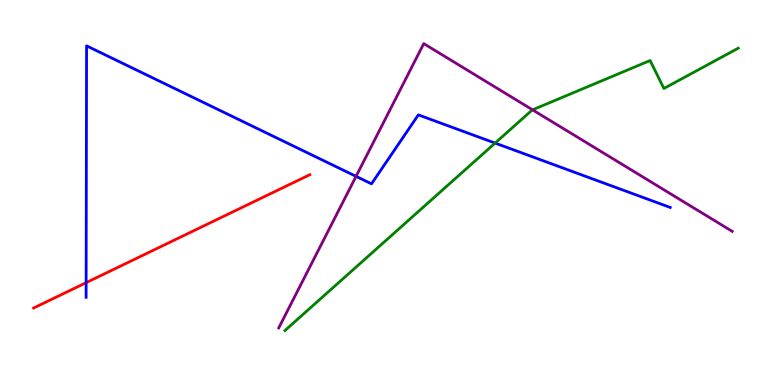[{'lines': ['blue', 'red'], 'intersections': [{'x': 1.11, 'y': 2.66}]}, {'lines': ['green', 'red'], 'intersections': []}, {'lines': ['purple', 'red'], 'intersections': []}, {'lines': ['blue', 'green'], 'intersections': [{'x': 6.39, 'y': 6.28}]}, {'lines': ['blue', 'purple'], 'intersections': [{'x': 4.59, 'y': 5.42}]}, {'lines': ['green', 'purple'], 'intersections': [{'x': 6.87, 'y': 7.15}]}]